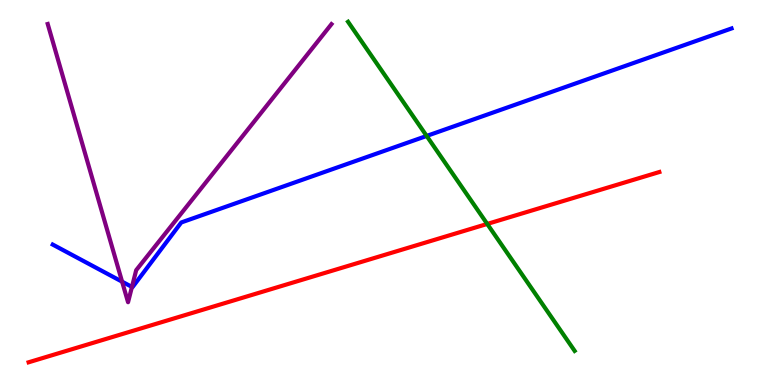[{'lines': ['blue', 'red'], 'intersections': []}, {'lines': ['green', 'red'], 'intersections': [{'x': 6.29, 'y': 4.18}]}, {'lines': ['purple', 'red'], 'intersections': []}, {'lines': ['blue', 'green'], 'intersections': [{'x': 5.51, 'y': 6.47}]}, {'lines': ['blue', 'purple'], 'intersections': [{'x': 1.58, 'y': 2.68}, {'x': 1.7, 'y': 2.55}]}, {'lines': ['green', 'purple'], 'intersections': []}]